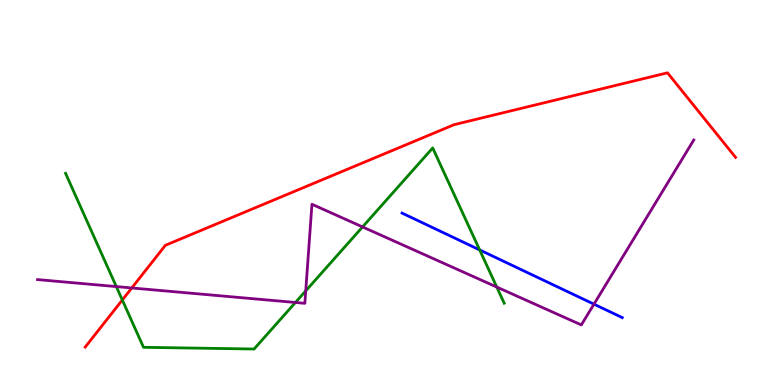[{'lines': ['blue', 'red'], 'intersections': []}, {'lines': ['green', 'red'], 'intersections': [{'x': 1.58, 'y': 2.21}]}, {'lines': ['purple', 'red'], 'intersections': [{'x': 1.7, 'y': 2.52}]}, {'lines': ['blue', 'green'], 'intersections': [{'x': 6.19, 'y': 3.51}]}, {'lines': ['blue', 'purple'], 'intersections': [{'x': 7.66, 'y': 2.1}]}, {'lines': ['green', 'purple'], 'intersections': [{'x': 1.5, 'y': 2.56}, {'x': 3.81, 'y': 2.14}, {'x': 3.95, 'y': 2.44}, {'x': 4.68, 'y': 4.11}, {'x': 6.41, 'y': 2.54}]}]